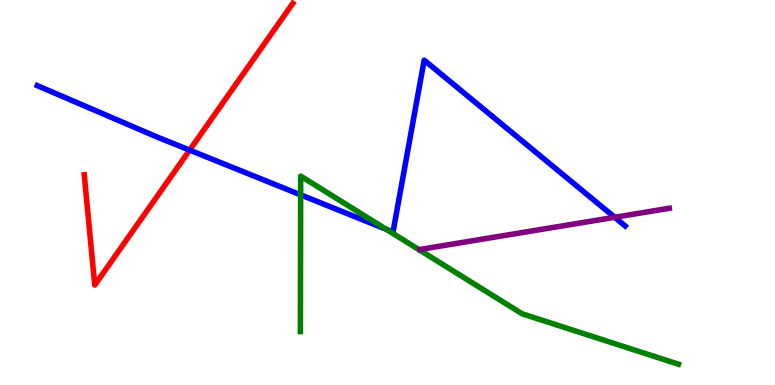[{'lines': ['blue', 'red'], 'intersections': [{'x': 2.45, 'y': 6.1}]}, {'lines': ['green', 'red'], 'intersections': []}, {'lines': ['purple', 'red'], 'intersections': []}, {'lines': ['blue', 'green'], 'intersections': [{'x': 3.88, 'y': 4.94}, {'x': 4.98, 'y': 4.04}]}, {'lines': ['blue', 'purple'], 'intersections': [{'x': 7.93, 'y': 4.36}]}, {'lines': ['green', 'purple'], 'intersections': []}]